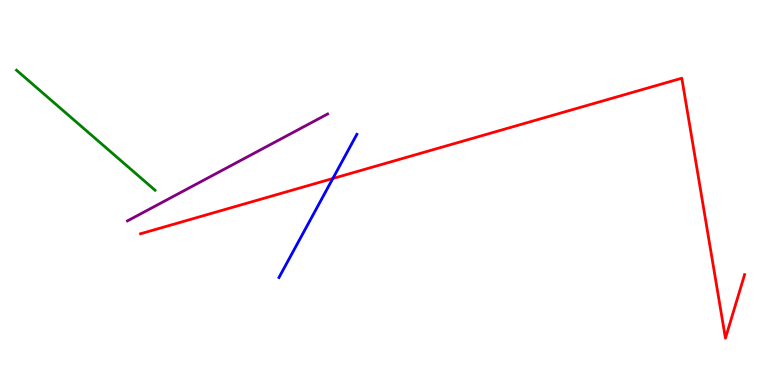[{'lines': ['blue', 'red'], 'intersections': [{'x': 4.29, 'y': 5.36}]}, {'lines': ['green', 'red'], 'intersections': []}, {'lines': ['purple', 'red'], 'intersections': []}, {'lines': ['blue', 'green'], 'intersections': []}, {'lines': ['blue', 'purple'], 'intersections': []}, {'lines': ['green', 'purple'], 'intersections': []}]